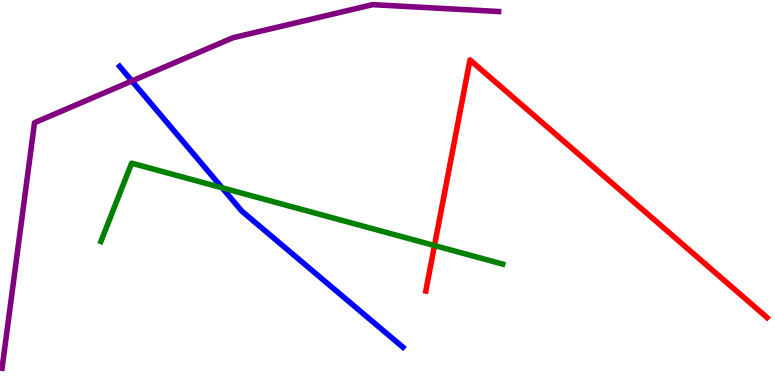[{'lines': ['blue', 'red'], 'intersections': []}, {'lines': ['green', 'red'], 'intersections': [{'x': 5.61, 'y': 3.62}]}, {'lines': ['purple', 'red'], 'intersections': []}, {'lines': ['blue', 'green'], 'intersections': [{'x': 2.87, 'y': 5.12}]}, {'lines': ['blue', 'purple'], 'intersections': [{'x': 1.7, 'y': 7.9}]}, {'lines': ['green', 'purple'], 'intersections': []}]